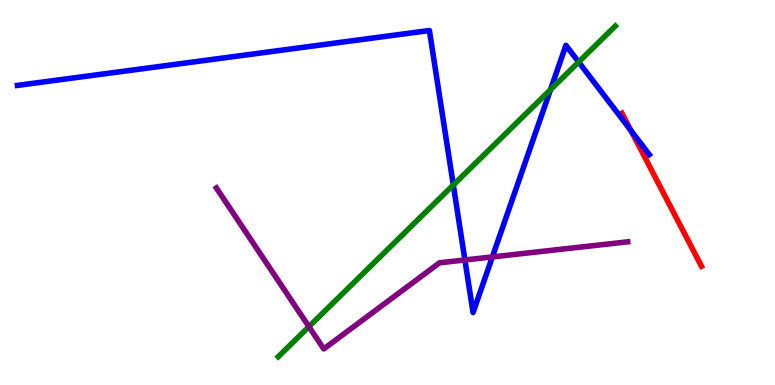[{'lines': ['blue', 'red'], 'intersections': [{'x': 8.14, 'y': 6.61}]}, {'lines': ['green', 'red'], 'intersections': []}, {'lines': ['purple', 'red'], 'intersections': []}, {'lines': ['blue', 'green'], 'intersections': [{'x': 5.85, 'y': 5.19}, {'x': 7.1, 'y': 7.67}, {'x': 7.47, 'y': 8.39}]}, {'lines': ['blue', 'purple'], 'intersections': [{'x': 6.0, 'y': 3.25}, {'x': 6.35, 'y': 3.33}]}, {'lines': ['green', 'purple'], 'intersections': [{'x': 3.99, 'y': 1.52}]}]